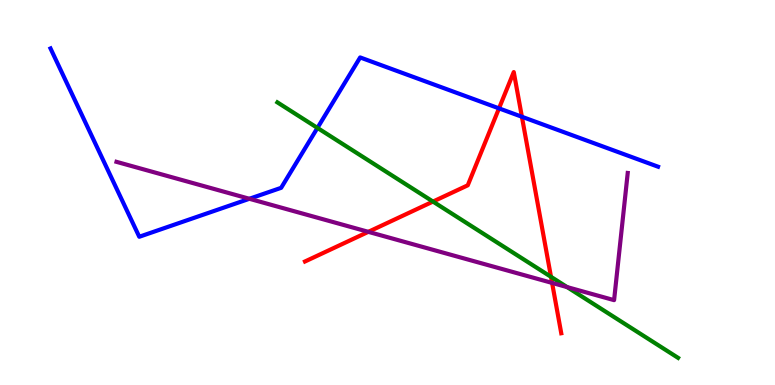[{'lines': ['blue', 'red'], 'intersections': [{'x': 6.44, 'y': 7.19}, {'x': 6.73, 'y': 6.97}]}, {'lines': ['green', 'red'], 'intersections': [{'x': 5.59, 'y': 4.76}, {'x': 7.11, 'y': 2.81}]}, {'lines': ['purple', 'red'], 'intersections': [{'x': 4.75, 'y': 3.98}, {'x': 7.12, 'y': 2.65}]}, {'lines': ['blue', 'green'], 'intersections': [{'x': 4.1, 'y': 6.68}]}, {'lines': ['blue', 'purple'], 'intersections': [{'x': 3.22, 'y': 4.84}]}, {'lines': ['green', 'purple'], 'intersections': [{'x': 7.32, 'y': 2.54}]}]